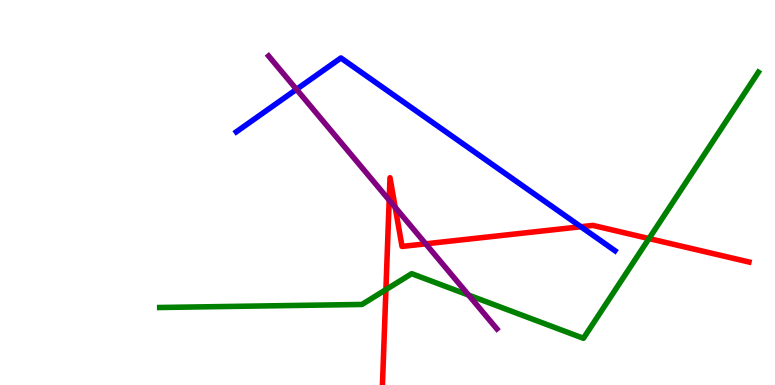[{'lines': ['blue', 'red'], 'intersections': [{'x': 7.5, 'y': 4.11}]}, {'lines': ['green', 'red'], 'intersections': [{'x': 4.98, 'y': 2.48}, {'x': 8.37, 'y': 3.8}]}, {'lines': ['purple', 'red'], 'intersections': [{'x': 5.02, 'y': 4.8}, {'x': 5.1, 'y': 4.61}, {'x': 5.49, 'y': 3.67}]}, {'lines': ['blue', 'green'], 'intersections': []}, {'lines': ['blue', 'purple'], 'intersections': [{'x': 3.83, 'y': 7.68}]}, {'lines': ['green', 'purple'], 'intersections': [{'x': 6.05, 'y': 2.34}]}]